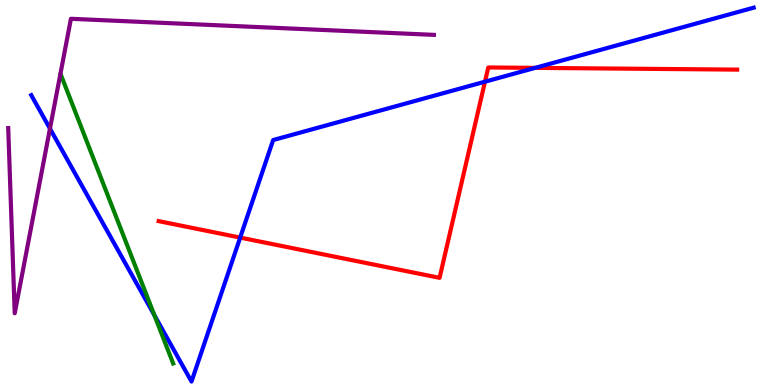[{'lines': ['blue', 'red'], 'intersections': [{'x': 3.1, 'y': 3.83}, {'x': 6.26, 'y': 7.88}, {'x': 6.91, 'y': 8.24}]}, {'lines': ['green', 'red'], 'intersections': []}, {'lines': ['purple', 'red'], 'intersections': []}, {'lines': ['blue', 'green'], 'intersections': [{'x': 1.99, 'y': 1.81}]}, {'lines': ['blue', 'purple'], 'intersections': [{'x': 0.645, 'y': 6.66}]}, {'lines': ['green', 'purple'], 'intersections': []}]